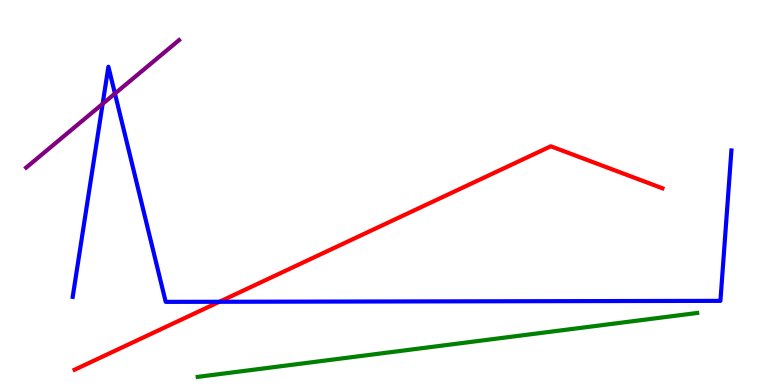[{'lines': ['blue', 'red'], 'intersections': [{'x': 2.83, 'y': 2.16}]}, {'lines': ['green', 'red'], 'intersections': []}, {'lines': ['purple', 'red'], 'intersections': []}, {'lines': ['blue', 'green'], 'intersections': []}, {'lines': ['blue', 'purple'], 'intersections': [{'x': 1.32, 'y': 7.3}, {'x': 1.48, 'y': 7.57}]}, {'lines': ['green', 'purple'], 'intersections': []}]